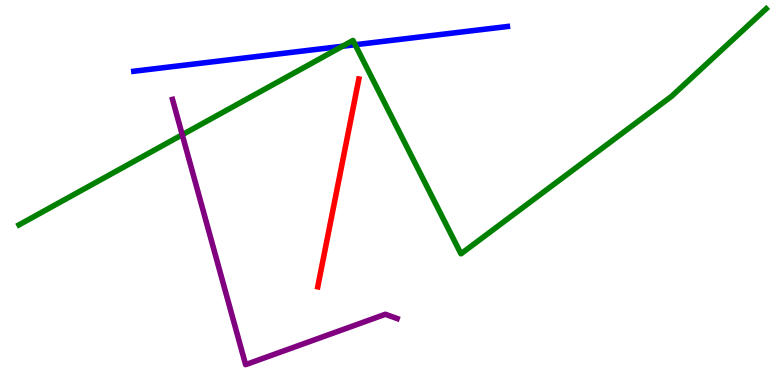[{'lines': ['blue', 'red'], 'intersections': []}, {'lines': ['green', 'red'], 'intersections': []}, {'lines': ['purple', 'red'], 'intersections': []}, {'lines': ['blue', 'green'], 'intersections': [{'x': 4.42, 'y': 8.8}, {'x': 4.58, 'y': 8.84}]}, {'lines': ['blue', 'purple'], 'intersections': []}, {'lines': ['green', 'purple'], 'intersections': [{'x': 2.35, 'y': 6.5}]}]